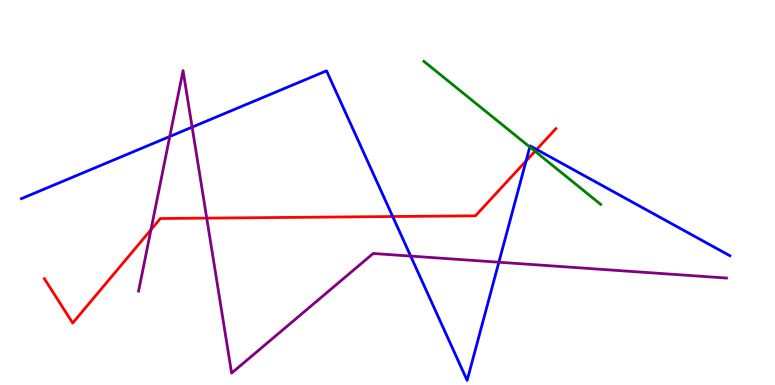[{'lines': ['blue', 'red'], 'intersections': [{'x': 5.07, 'y': 4.38}, {'x': 6.79, 'y': 5.82}, {'x': 6.92, 'y': 6.12}]}, {'lines': ['green', 'red'], 'intersections': [{'x': 6.9, 'y': 6.07}]}, {'lines': ['purple', 'red'], 'intersections': [{'x': 1.95, 'y': 4.03}, {'x': 2.67, 'y': 4.33}]}, {'lines': ['blue', 'green'], 'intersections': [{'x': 6.84, 'y': 6.18}]}, {'lines': ['blue', 'purple'], 'intersections': [{'x': 2.19, 'y': 6.45}, {'x': 2.48, 'y': 6.7}, {'x': 5.3, 'y': 3.35}, {'x': 6.44, 'y': 3.19}]}, {'lines': ['green', 'purple'], 'intersections': []}]